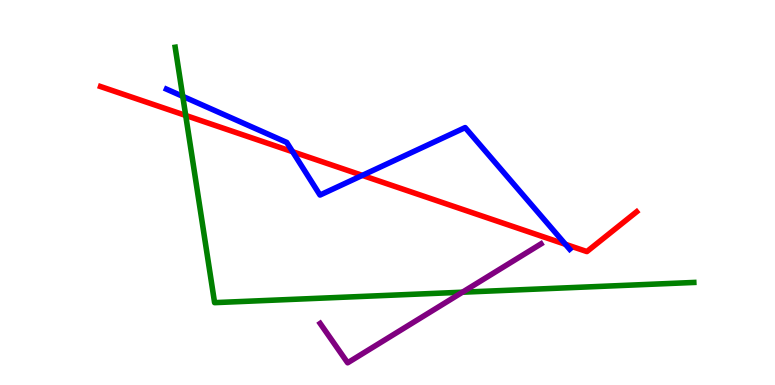[{'lines': ['blue', 'red'], 'intersections': [{'x': 3.78, 'y': 6.06}, {'x': 4.68, 'y': 5.44}, {'x': 7.3, 'y': 3.65}]}, {'lines': ['green', 'red'], 'intersections': [{'x': 2.4, 'y': 7.0}]}, {'lines': ['purple', 'red'], 'intersections': []}, {'lines': ['blue', 'green'], 'intersections': [{'x': 2.36, 'y': 7.5}]}, {'lines': ['blue', 'purple'], 'intersections': []}, {'lines': ['green', 'purple'], 'intersections': [{'x': 5.97, 'y': 2.41}]}]